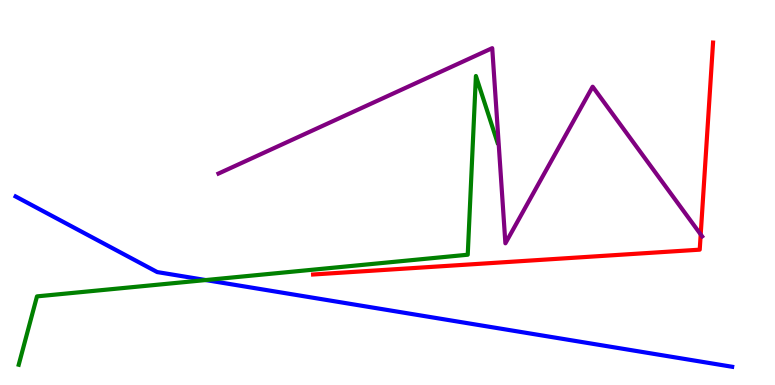[{'lines': ['blue', 'red'], 'intersections': []}, {'lines': ['green', 'red'], 'intersections': []}, {'lines': ['purple', 'red'], 'intersections': [{'x': 9.04, 'y': 3.91}]}, {'lines': ['blue', 'green'], 'intersections': [{'x': 2.65, 'y': 2.73}]}, {'lines': ['blue', 'purple'], 'intersections': []}, {'lines': ['green', 'purple'], 'intersections': []}]